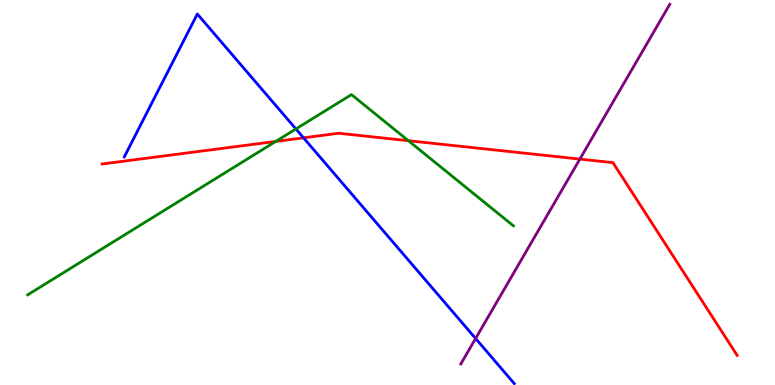[{'lines': ['blue', 'red'], 'intersections': [{'x': 3.92, 'y': 6.42}]}, {'lines': ['green', 'red'], 'intersections': [{'x': 3.56, 'y': 6.33}, {'x': 5.27, 'y': 6.35}]}, {'lines': ['purple', 'red'], 'intersections': [{'x': 7.48, 'y': 5.87}]}, {'lines': ['blue', 'green'], 'intersections': [{'x': 3.82, 'y': 6.65}]}, {'lines': ['blue', 'purple'], 'intersections': [{'x': 6.14, 'y': 1.21}]}, {'lines': ['green', 'purple'], 'intersections': []}]